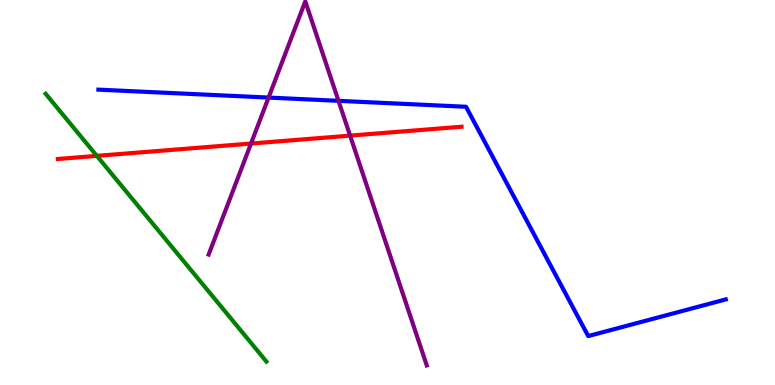[{'lines': ['blue', 'red'], 'intersections': []}, {'lines': ['green', 'red'], 'intersections': [{'x': 1.25, 'y': 5.95}]}, {'lines': ['purple', 'red'], 'intersections': [{'x': 3.24, 'y': 6.27}, {'x': 4.52, 'y': 6.48}]}, {'lines': ['blue', 'green'], 'intersections': []}, {'lines': ['blue', 'purple'], 'intersections': [{'x': 3.47, 'y': 7.47}, {'x': 4.37, 'y': 7.38}]}, {'lines': ['green', 'purple'], 'intersections': []}]